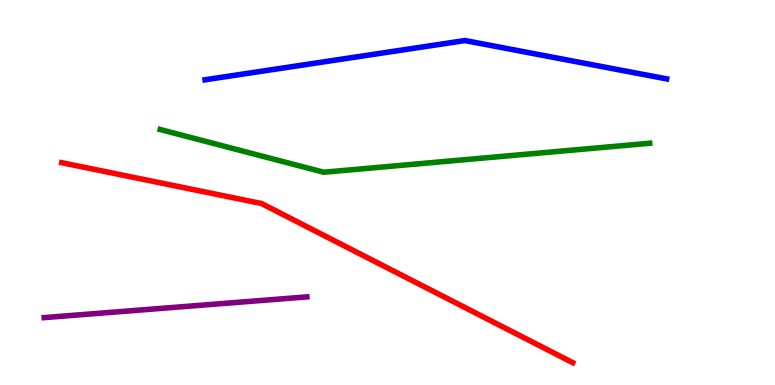[{'lines': ['blue', 'red'], 'intersections': []}, {'lines': ['green', 'red'], 'intersections': []}, {'lines': ['purple', 'red'], 'intersections': []}, {'lines': ['blue', 'green'], 'intersections': []}, {'lines': ['blue', 'purple'], 'intersections': []}, {'lines': ['green', 'purple'], 'intersections': []}]